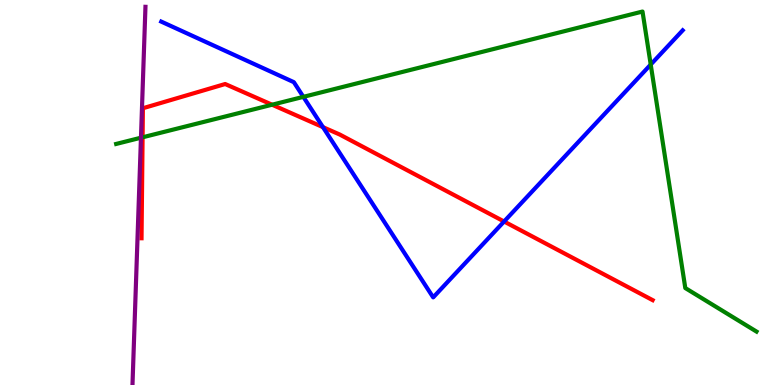[{'lines': ['blue', 'red'], 'intersections': [{'x': 4.17, 'y': 6.7}, {'x': 6.5, 'y': 4.25}]}, {'lines': ['green', 'red'], 'intersections': [{'x': 1.84, 'y': 6.43}, {'x': 3.51, 'y': 7.28}]}, {'lines': ['purple', 'red'], 'intersections': []}, {'lines': ['blue', 'green'], 'intersections': [{'x': 3.91, 'y': 7.48}, {'x': 8.4, 'y': 8.32}]}, {'lines': ['blue', 'purple'], 'intersections': []}, {'lines': ['green', 'purple'], 'intersections': [{'x': 1.82, 'y': 6.42}]}]